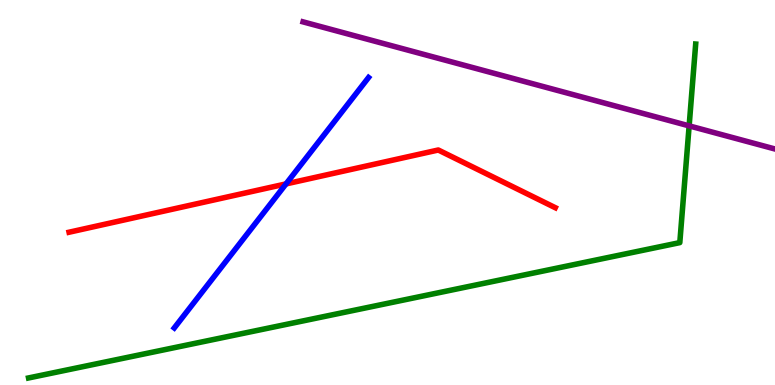[{'lines': ['blue', 'red'], 'intersections': [{'x': 3.69, 'y': 5.22}]}, {'lines': ['green', 'red'], 'intersections': []}, {'lines': ['purple', 'red'], 'intersections': []}, {'lines': ['blue', 'green'], 'intersections': []}, {'lines': ['blue', 'purple'], 'intersections': []}, {'lines': ['green', 'purple'], 'intersections': [{'x': 8.89, 'y': 6.73}]}]